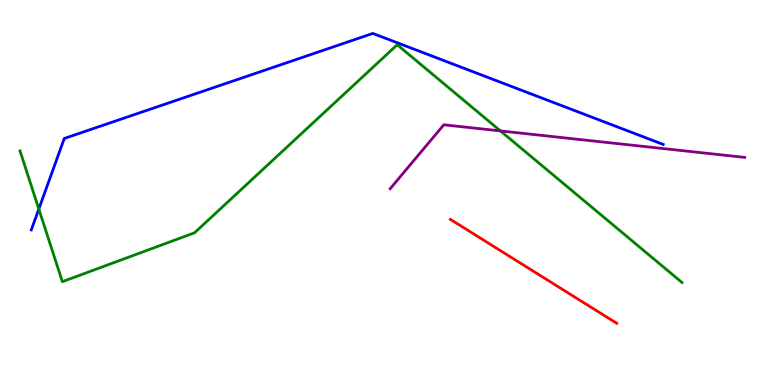[{'lines': ['blue', 'red'], 'intersections': []}, {'lines': ['green', 'red'], 'intersections': []}, {'lines': ['purple', 'red'], 'intersections': []}, {'lines': ['blue', 'green'], 'intersections': [{'x': 0.501, 'y': 4.57}]}, {'lines': ['blue', 'purple'], 'intersections': []}, {'lines': ['green', 'purple'], 'intersections': [{'x': 6.46, 'y': 6.6}]}]